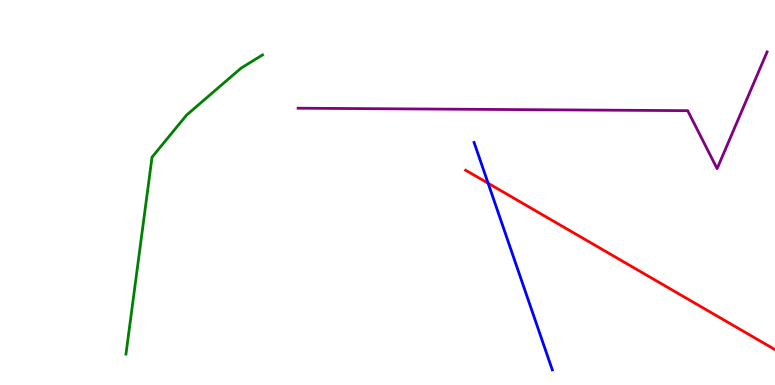[{'lines': ['blue', 'red'], 'intersections': [{'x': 6.3, 'y': 5.24}]}, {'lines': ['green', 'red'], 'intersections': []}, {'lines': ['purple', 'red'], 'intersections': []}, {'lines': ['blue', 'green'], 'intersections': []}, {'lines': ['blue', 'purple'], 'intersections': []}, {'lines': ['green', 'purple'], 'intersections': []}]